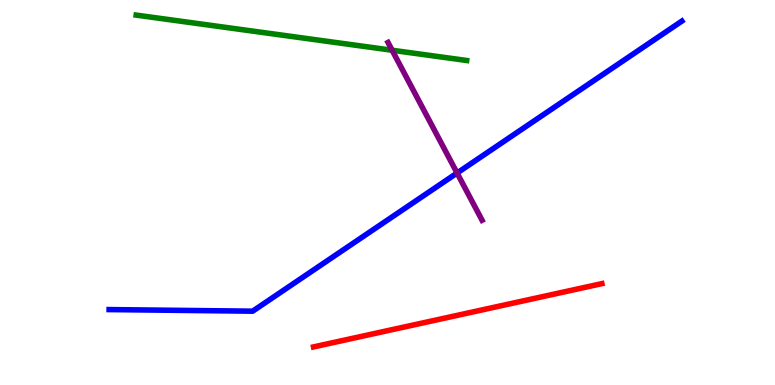[{'lines': ['blue', 'red'], 'intersections': []}, {'lines': ['green', 'red'], 'intersections': []}, {'lines': ['purple', 'red'], 'intersections': []}, {'lines': ['blue', 'green'], 'intersections': []}, {'lines': ['blue', 'purple'], 'intersections': [{'x': 5.9, 'y': 5.51}]}, {'lines': ['green', 'purple'], 'intersections': [{'x': 5.06, 'y': 8.69}]}]